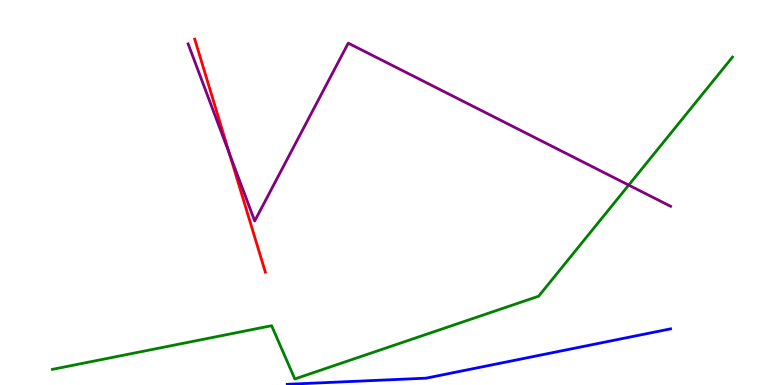[{'lines': ['blue', 'red'], 'intersections': []}, {'lines': ['green', 'red'], 'intersections': []}, {'lines': ['purple', 'red'], 'intersections': [{'x': 2.96, 'y': 6.0}]}, {'lines': ['blue', 'green'], 'intersections': []}, {'lines': ['blue', 'purple'], 'intersections': []}, {'lines': ['green', 'purple'], 'intersections': [{'x': 8.11, 'y': 5.19}]}]